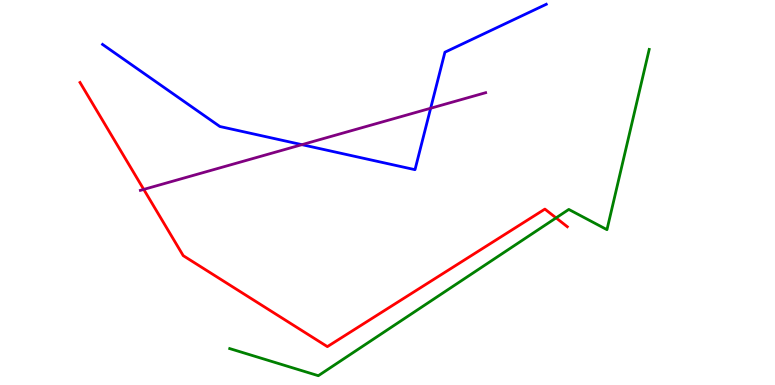[{'lines': ['blue', 'red'], 'intersections': []}, {'lines': ['green', 'red'], 'intersections': [{'x': 7.18, 'y': 4.34}]}, {'lines': ['purple', 'red'], 'intersections': [{'x': 1.85, 'y': 5.08}]}, {'lines': ['blue', 'green'], 'intersections': []}, {'lines': ['blue', 'purple'], 'intersections': [{'x': 3.9, 'y': 6.24}, {'x': 5.56, 'y': 7.19}]}, {'lines': ['green', 'purple'], 'intersections': []}]